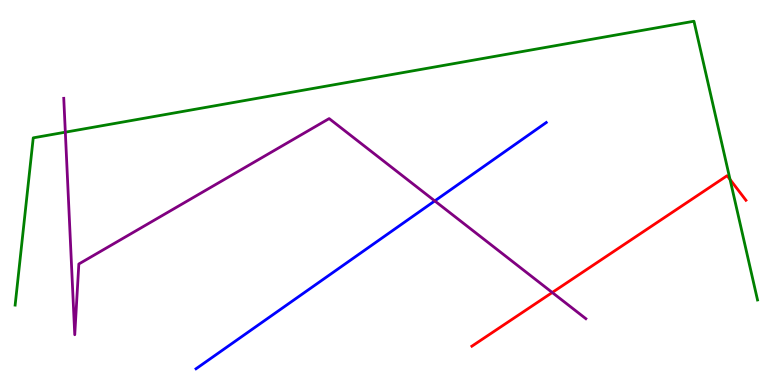[{'lines': ['blue', 'red'], 'intersections': []}, {'lines': ['green', 'red'], 'intersections': [{'x': 9.42, 'y': 5.34}]}, {'lines': ['purple', 'red'], 'intersections': [{'x': 7.13, 'y': 2.4}]}, {'lines': ['blue', 'green'], 'intersections': []}, {'lines': ['blue', 'purple'], 'intersections': [{'x': 5.61, 'y': 4.78}]}, {'lines': ['green', 'purple'], 'intersections': [{'x': 0.843, 'y': 6.57}]}]